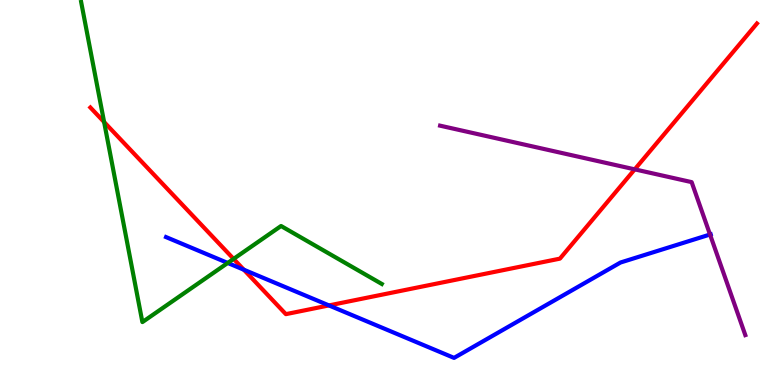[{'lines': ['blue', 'red'], 'intersections': [{'x': 3.15, 'y': 2.99}, {'x': 4.24, 'y': 2.07}]}, {'lines': ['green', 'red'], 'intersections': [{'x': 1.34, 'y': 6.83}, {'x': 3.01, 'y': 3.28}]}, {'lines': ['purple', 'red'], 'intersections': [{'x': 8.19, 'y': 5.6}]}, {'lines': ['blue', 'green'], 'intersections': [{'x': 2.94, 'y': 3.17}]}, {'lines': ['blue', 'purple'], 'intersections': [{'x': 9.16, 'y': 3.91}]}, {'lines': ['green', 'purple'], 'intersections': []}]